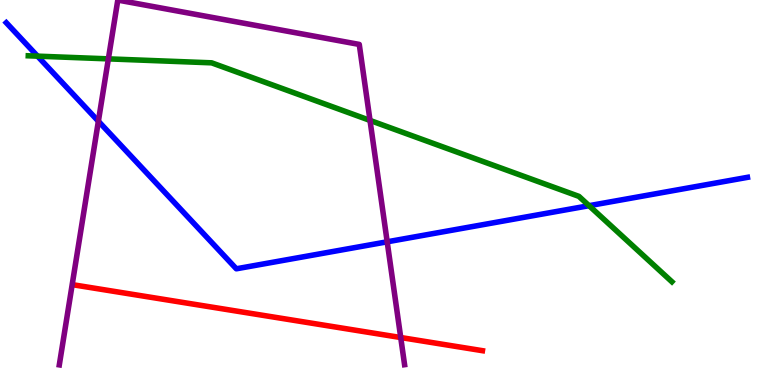[{'lines': ['blue', 'red'], 'intersections': []}, {'lines': ['green', 'red'], 'intersections': []}, {'lines': ['purple', 'red'], 'intersections': [{'x': 5.17, 'y': 1.23}]}, {'lines': ['blue', 'green'], 'intersections': [{'x': 0.484, 'y': 8.54}, {'x': 7.6, 'y': 4.66}]}, {'lines': ['blue', 'purple'], 'intersections': [{'x': 1.27, 'y': 6.85}, {'x': 5.0, 'y': 3.72}]}, {'lines': ['green', 'purple'], 'intersections': [{'x': 1.4, 'y': 8.47}, {'x': 4.77, 'y': 6.87}]}]